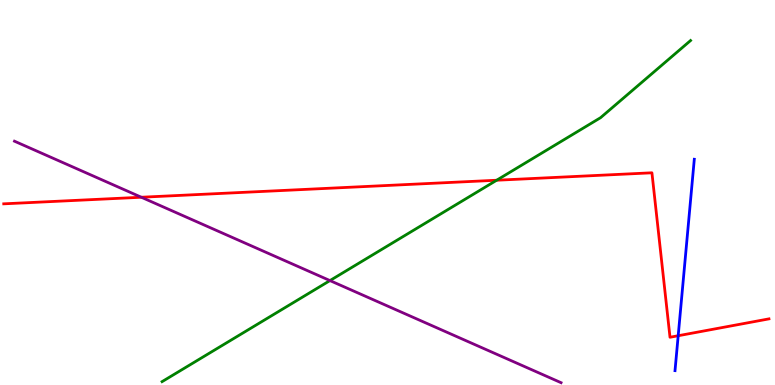[{'lines': ['blue', 'red'], 'intersections': [{'x': 8.75, 'y': 1.28}]}, {'lines': ['green', 'red'], 'intersections': [{'x': 6.41, 'y': 5.32}]}, {'lines': ['purple', 'red'], 'intersections': [{'x': 1.82, 'y': 4.88}]}, {'lines': ['blue', 'green'], 'intersections': []}, {'lines': ['blue', 'purple'], 'intersections': []}, {'lines': ['green', 'purple'], 'intersections': [{'x': 4.26, 'y': 2.71}]}]